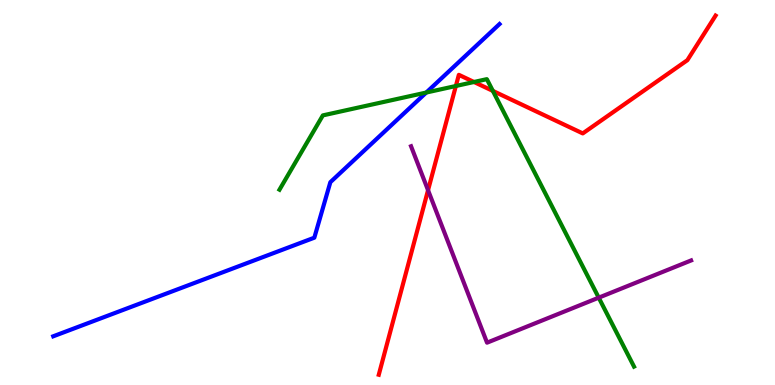[{'lines': ['blue', 'red'], 'intersections': []}, {'lines': ['green', 'red'], 'intersections': [{'x': 5.88, 'y': 7.77}, {'x': 6.12, 'y': 7.87}, {'x': 6.36, 'y': 7.64}]}, {'lines': ['purple', 'red'], 'intersections': [{'x': 5.52, 'y': 5.06}]}, {'lines': ['blue', 'green'], 'intersections': [{'x': 5.5, 'y': 7.6}]}, {'lines': ['blue', 'purple'], 'intersections': []}, {'lines': ['green', 'purple'], 'intersections': [{'x': 7.73, 'y': 2.27}]}]